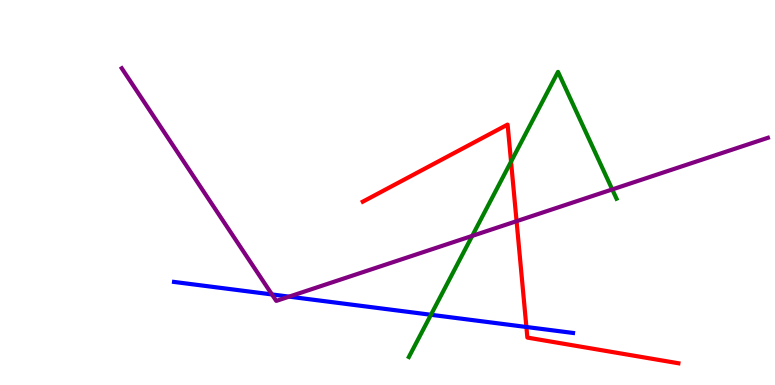[{'lines': ['blue', 'red'], 'intersections': [{'x': 6.79, 'y': 1.51}]}, {'lines': ['green', 'red'], 'intersections': [{'x': 6.59, 'y': 5.8}]}, {'lines': ['purple', 'red'], 'intersections': [{'x': 6.67, 'y': 4.26}]}, {'lines': ['blue', 'green'], 'intersections': [{'x': 5.56, 'y': 1.82}]}, {'lines': ['blue', 'purple'], 'intersections': [{'x': 3.51, 'y': 2.35}, {'x': 3.73, 'y': 2.3}]}, {'lines': ['green', 'purple'], 'intersections': [{'x': 6.09, 'y': 3.87}, {'x': 7.9, 'y': 5.08}]}]